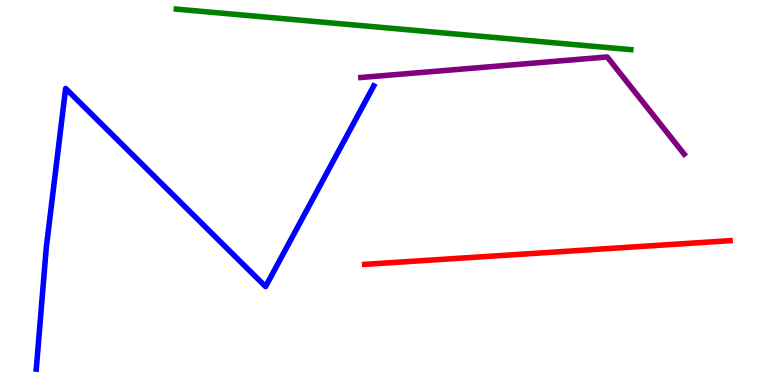[{'lines': ['blue', 'red'], 'intersections': []}, {'lines': ['green', 'red'], 'intersections': []}, {'lines': ['purple', 'red'], 'intersections': []}, {'lines': ['blue', 'green'], 'intersections': []}, {'lines': ['blue', 'purple'], 'intersections': []}, {'lines': ['green', 'purple'], 'intersections': []}]